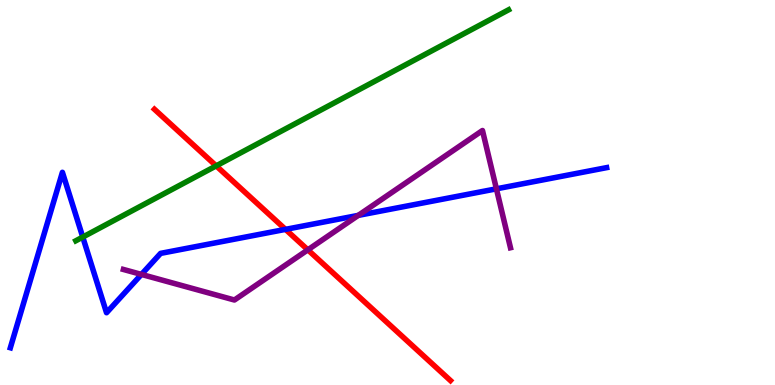[{'lines': ['blue', 'red'], 'intersections': [{'x': 3.68, 'y': 4.04}]}, {'lines': ['green', 'red'], 'intersections': [{'x': 2.79, 'y': 5.69}]}, {'lines': ['purple', 'red'], 'intersections': [{'x': 3.97, 'y': 3.51}]}, {'lines': ['blue', 'green'], 'intersections': [{'x': 1.07, 'y': 3.84}]}, {'lines': ['blue', 'purple'], 'intersections': [{'x': 1.82, 'y': 2.87}, {'x': 4.62, 'y': 4.41}, {'x': 6.41, 'y': 5.1}]}, {'lines': ['green', 'purple'], 'intersections': []}]